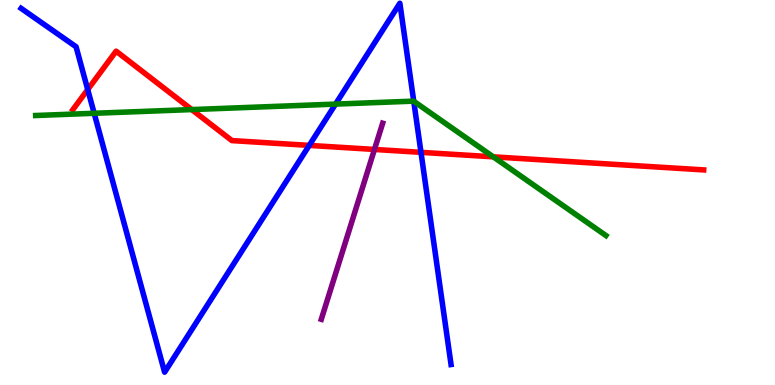[{'lines': ['blue', 'red'], 'intersections': [{'x': 1.13, 'y': 7.67}, {'x': 3.99, 'y': 6.22}, {'x': 5.43, 'y': 6.04}]}, {'lines': ['green', 'red'], 'intersections': [{'x': 2.47, 'y': 7.15}, {'x': 6.37, 'y': 5.93}]}, {'lines': ['purple', 'red'], 'intersections': [{'x': 4.83, 'y': 6.12}]}, {'lines': ['blue', 'green'], 'intersections': [{'x': 1.22, 'y': 7.06}, {'x': 4.33, 'y': 7.3}, {'x': 5.34, 'y': 7.37}]}, {'lines': ['blue', 'purple'], 'intersections': []}, {'lines': ['green', 'purple'], 'intersections': []}]